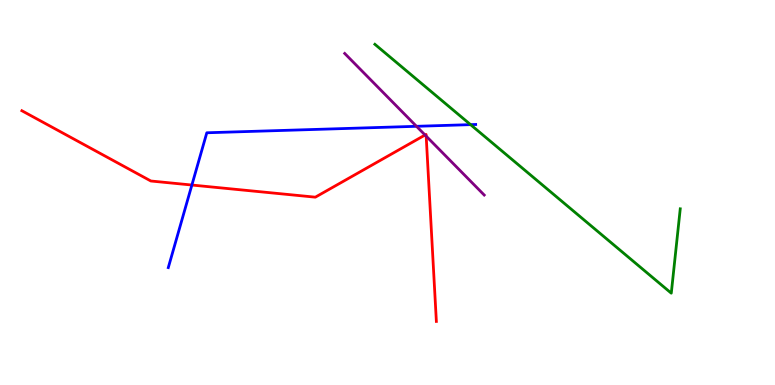[{'lines': ['blue', 'red'], 'intersections': [{'x': 2.48, 'y': 5.19}]}, {'lines': ['green', 'red'], 'intersections': []}, {'lines': ['purple', 'red'], 'intersections': [{'x': 5.48, 'y': 6.49}, {'x': 5.5, 'y': 6.46}]}, {'lines': ['blue', 'green'], 'intersections': [{'x': 6.07, 'y': 6.76}]}, {'lines': ['blue', 'purple'], 'intersections': [{'x': 5.37, 'y': 6.72}]}, {'lines': ['green', 'purple'], 'intersections': []}]